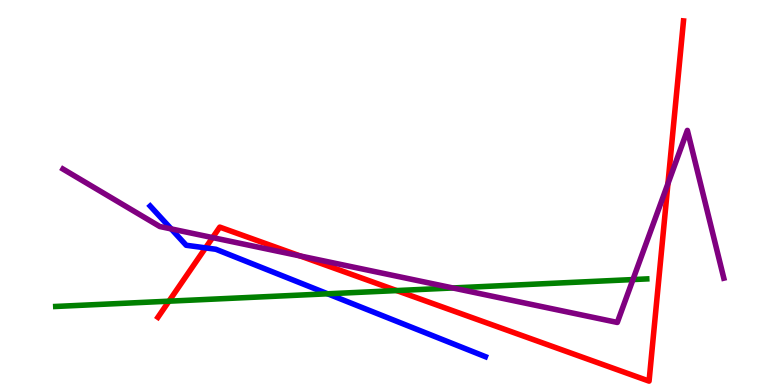[{'lines': ['blue', 'red'], 'intersections': [{'x': 2.65, 'y': 3.56}]}, {'lines': ['green', 'red'], 'intersections': [{'x': 2.18, 'y': 2.18}, {'x': 5.12, 'y': 2.45}]}, {'lines': ['purple', 'red'], 'intersections': [{'x': 2.74, 'y': 3.83}, {'x': 3.87, 'y': 3.35}, {'x': 8.62, 'y': 5.23}]}, {'lines': ['blue', 'green'], 'intersections': [{'x': 4.23, 'y': 2.37}]}, {'lines': ['blue', 'purple'], 'intersections': [{'x': 2.21, 'y': 4.05}]}, {'lines': ['green', 'purple'], 'intersections': [{'x': 5.84, 'y': 2.52}, {'x': 8.17, 'y': 2.74}]}]